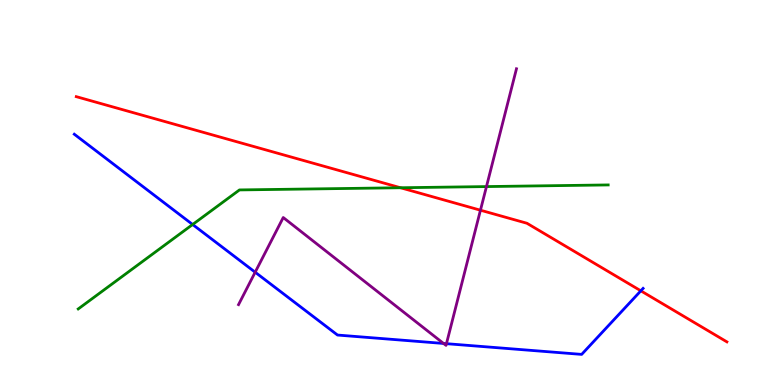[{'lines': ['blue', 'red'], 'intersections': [{'x': 8.27, 'y': 2.45}]}, {'lines': ['green', 'red'], 'intersections': [{'x': 5.17, 'y': 5.12}]}, {'lines': ['purple', 'red'], 'intersections': [{'x': 6.2, 'y': 4.54}]}, {'lines': ['blue', 'green'], 'intersections': [{'x': 2.49, 'y': 4.17}]}, {'lines': ['blue', 'purple'], 'intersections': [{'x': 3.29, 'y': 2.93}, {'x': 5.72, 'y': 1.08}, {'x': 5.76, 'y': 1.07}]}, {'lines': ['green', 'purple'], 'intersections': [{'x': 6.28, 'y': 5.15}]}]